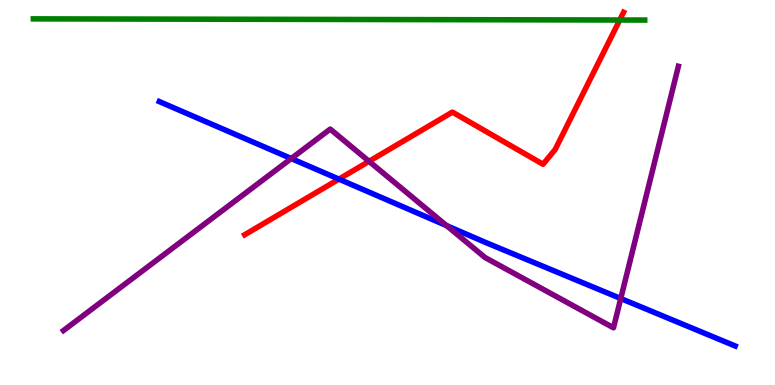[{'lines': ['blue', 'red'], 'intersections': [{'x': 4.37, 'y': 5.35}]}, {'lines': ['green', 'red'], 'intersections': [{'x': 8.0, 'y': 9.48}]}, {'lines': ['purple', 'red'], 'intersections': [{'x': 4.76, 'y': 5.81}]}, {'lines': ['blue', 'green'], 'intersections': []}, {'lines': ['blue', 'purple'], 'intersections': [{'x': 3.76, 'y': 5.88}, {'x': 5.76, 'y': 4.14}, {'x': 8.01, 'y': 2.25}]}, {'lines': ['green', 'purple'], 'intersections': []}]